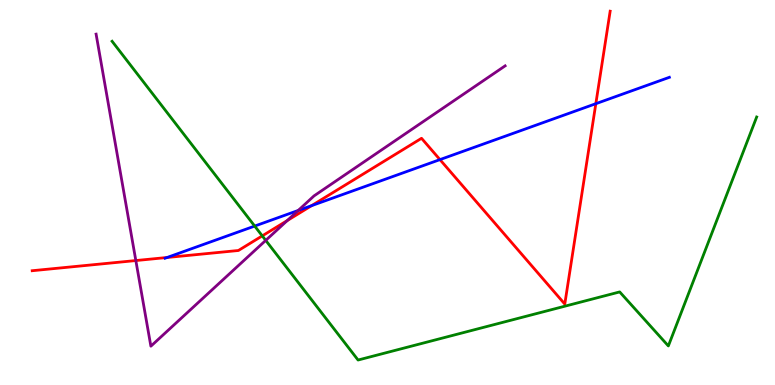[{'lines': ['blue', 'red'], 'intersections': [{'x': 2.16, 'y': 3.31}, {'x': 4.02, 'y': 4.66}, {'x': 5.68, 'y': 5.85}, {'x': 7.69, 'y': 7.31}]}, {'lines': ['green', 'red'], 'intersections': [{'x': 3.38, 'y': 3.87}]}, {'lines': ['purple', 'red'], 'intersections': [{'x': 1.75, 'y': 3.23}, {'x': 3.71, 'y': 4.27}]}, {'lines': ['blue', 'green'], 'intersections': [{'x': 3.29, 'y': 4.13}]}, {'lines': ['blue', 'purple'], 'intersections': [{'x': 3.85, 'y': 4.53}]}, {'lines': ['green', 'purple'], 'intersections': [{'x': 3.43, 'y': 3.76}]}]